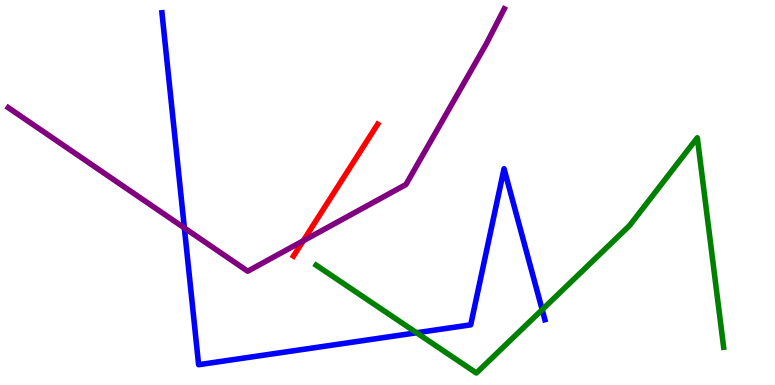[{'lines': ['blue', 'red'], 'intersections': []}, {'lines': ['green', 'red'], 'intersections': []}, {'lines': ['purple', 'red'], 'intersections': [{'x': 3.91, 'y': 3.75}]}, {'lines': ['blue', 'green'], 'intersections': [{'x': 5.38, 'y': 1.36}, {'x': 7.0, 'y': 1.96}]}, {'lines': ['blue', 'purple'], 'intersections': [{'x': 2.38, 'y': 4.08}]}, {'lines': ['green', 'purple'], 'intersections': []}]